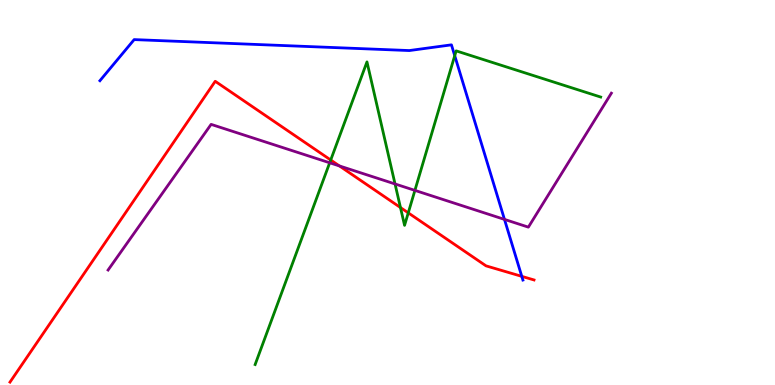[{'lines': ['blue', 'red'], 'intersections': [{'x': 6.73, 'y': 2.82}]}, {'lines': ['green', 'red'], 'intersections': [{'x': 4.27, 'y': 5.84}, {'x': 5.17, 'y': 4.61}, {'x': 5.27, 'y': 4.47}]}, {'lines': ['purple', 'red'], 'intersections': [{'x': 4.38, 'y': 5.69}]}, {'lines': ['blue', 'green'], 'intersections': [{'x': 5.87, 'y': 8.55}]}, {'lines': ['blue', 'purple'], 'intersections': [{'x': 6.51, 'y': 4.3}]}, {'lines': ['green', 'purple'], 'intersections': [{'x': 4.25, 'y': 5.77}, {'x': 5.1, 'y': 5.22}, {'x': 5.35, 'y': 5.05}]}]